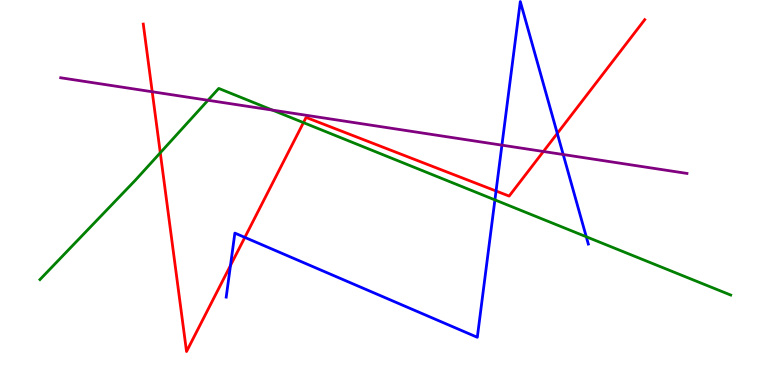[{'lines': ['blue', 'red'], 'intersections': [{'x': 2.97, 'y': 3.1}, {'x': 3.16, 'y': 3.83}, {'x': 6.4, 'y': 5.04}, {'x': 7.19, 'y': 6.53}]}, {'lines': ['green', 'red'], 'intersections': [{'x': 2.07, 'y': 6.03}, {'x': 3.92, 'y': 6.82}]}, {'lines': ['purple', 'red'], 'intersections': [{'x': 1.96, 'y': 7.62}, {'x': 7.01, 'y': 6.07}]}, {'lines': ['blue', 'green'], 'intersections': [{'x': 6.39, 'y': 4.81}, {'x': 7.56, 'y': 3.85}]}, {'lines': ['blue', 'purple'], 'intersections': [{'x': 6.48, 'y': 6.23}, {'x': 7.27, 'y': 5.99}]}, {'lines': ['green', 'purple'], 'intersections': [{'x': 2.68, 'y': 7.4}, {'x': 3.52, 'y': 7.14}]}]